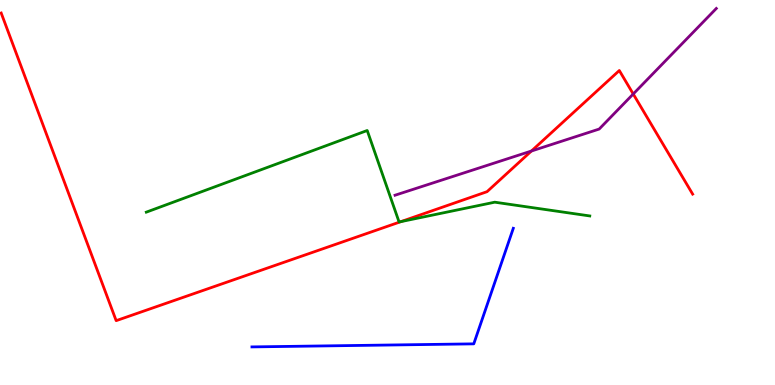[{'lines': ['blue', 'red'], 'intersections': []}, {'lines': ['green', 'red'], 'intersections': [{'x': 5.17, 'y': 4.24}]}, {'lines': ['purple', 'red'], 'intersections': [{'x': 6.86, 'y': 6.08}, {'x': 8.17, 'y': 7.56}]}, {'lines': ['blue', 'green'], 'intersections': []}, {'lines': ['blue', 'purple'], 'intersections': []}, {'lines': ['green', 'purple'], 'intersections': []}]